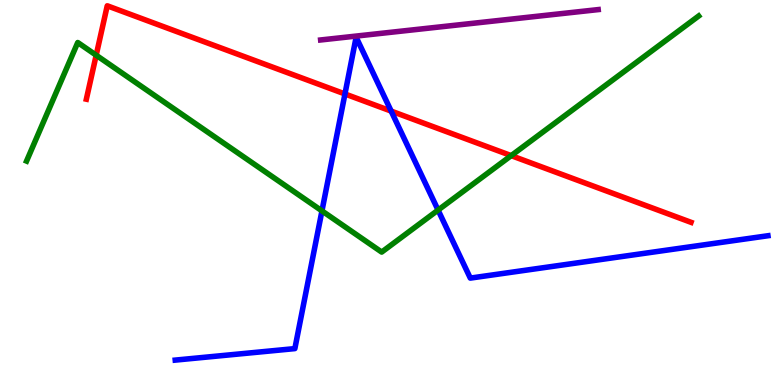[{'lines': ['blue', 'red'], 'intersections': [{'x': 4.45, 'y': 7.56}, {'x': 5.05, 'y': 7.11}]}, {'lines': ['green', 'red'], 'intersections': [{'x': 1.24, 'y': 8.57}, {'x': 6.6, 'y': 5.96}]}, {'lines': ['purple', 'red'], 'intersections': []}, {'lines': ['blue', 'green'], 'intersections': [{'x': 4.15, 'y': 4.52}, {'x': 5.65, 'y': 4.54}]}, {'lines': ['blue', 'purple'], 'intersections': []}, {'lines': ['green', 'purple'], 'intersections': []}]